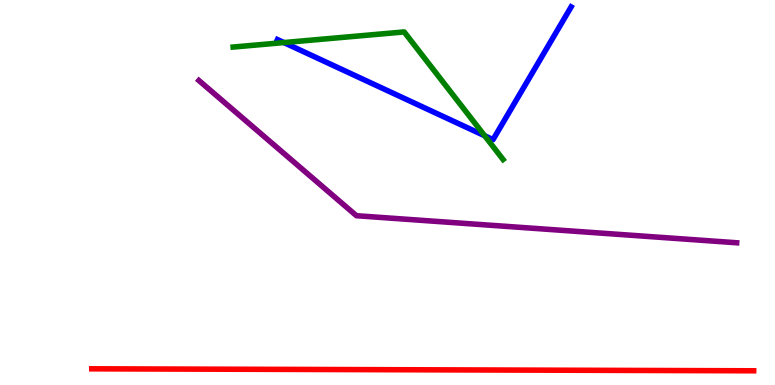[{'lines': ['blue', 'red'], 'intersections': []}, {'lines': ['green', 'red'], 'intersections': []}, {'lines': ['purple', 'red'], 'intersections': []}, {'lines': ['blue', 'green'], 'intersections': [{'x': 3.66, 'y': 8.89}, {'x': 6.25, 'y': 6.47}]}, {'lines': ['blue', 'purple'], 'intersections': []}, {'lines': ['green', 'purple'], 'intersections': []}]